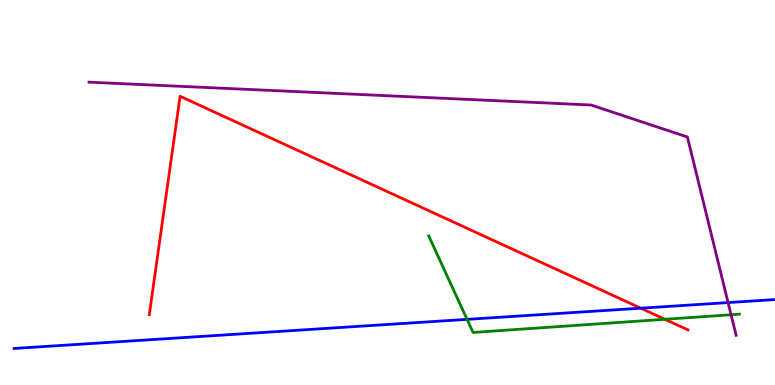[{'lines': ['blue', 'red'], 'intersections': [{'x': 8.27, 'y': 2.0}]}, {'lines': ['green', 'red'], 'intersections': [{'x': 8.58, 'y': 1.71}]}, {'lines': ['purple', 'red'], 'intersections': []}, {'lines': ['blue', 'green'], 'intersections': [{'x': 6.03, 'y': 1.71}]}, {'lines': ['blue', 'purple'], 'intersections': [{'x': 9.39, 'y': 2.14}]}, {'lines': ['green', 'purple'], 'intersections': [{'x': 9.43, 'y': 1.82}]}]